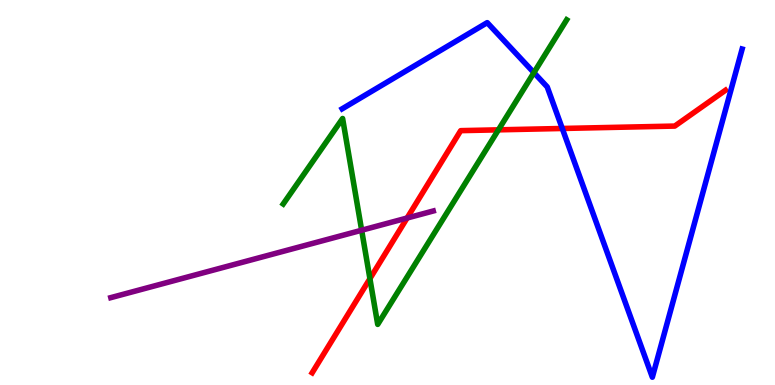[{'lines': ['blue', 'red'], 'intersections': [{'x': 7.26, 'y': 6.66}]}, {'lines': ['green', 'red'], 'intersections': [{'x': 4.77, 'y': 2.76}, {'x': 6.43, 'y': 6.63}]}, {'lines': ['purple', 'red'], 'intersections': [{'x': 5.25, 'y': 4.34}]}, {'lines': ['blue', 'green'], 'intersections': [{'x': 6.89, 'y': 8.11}]}, {'lines': ['blue', 'purple'], 'intersections': []}, {'lines': ['green', 'purple'], 'intersections': [{'x': 4.67, 'y': 4.02}]}]